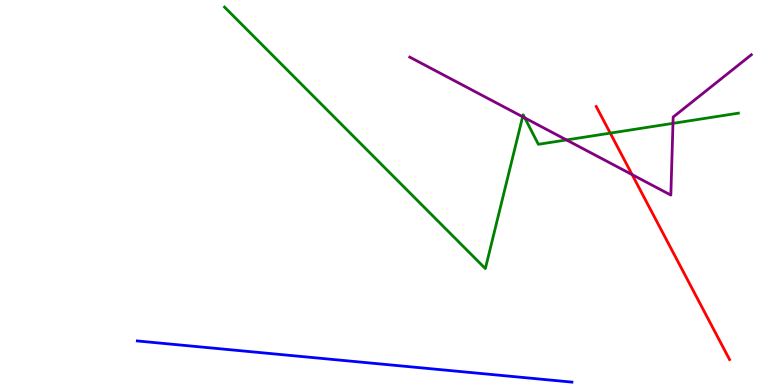[{'lines': ['blue', 'red'], 'intersections': []}, {'lines': ['green', 'red'], 'intersections': [{'x': 7.87, 'y': 6.54}]}, {'lines': ['purple', 'red'], 'intersections': [{'x': 8.16, 'y': 5.46}]}, {'lines': ['blue', 'green'], 'intersections': []}, {'lines': ['blue', 'purple'], 'intersections': []}, {'lines': ['green', 'purple'], 'intersections': [{'x': 6.74, 'y': 6.97}, {'x': 6.77, 'y': 6.94}, {'x': 7.31, 'y': 6.37}, {'x': 8.68, 'y': 6.8}]}]